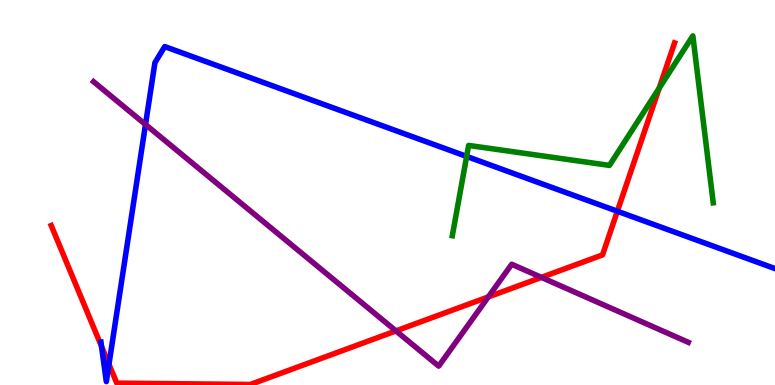[{'lines': ['blue', 'red'], 'intersections': [{'x': 1.31, 'y': 1.0}, {'x': 1.41, 'y': 0.538}, {'x': 7.97, 'y': 4.51}]}, {'lines': ['green', 'red'], 'intersections': [{'x': 8.51, 'y': 7.71}]}, {'lines': ['purple', 'red'], 'intersections': [{'x': 5.11, 'y': 1.41}, {'x': 6.3, 'y': 2.29}, {'x': 6.99, 'y': 2.8}]}, {'lines': ['blue', 'green'], 'intersections': [{'x': 6.02, 'y': 5.94}]}, {'lines': ['blue', 'purple'], 'intersections': [{'x': 1.88, 'y': 6.77}]}, {'lines': ['green', 'purple'], 'intersections': []}]